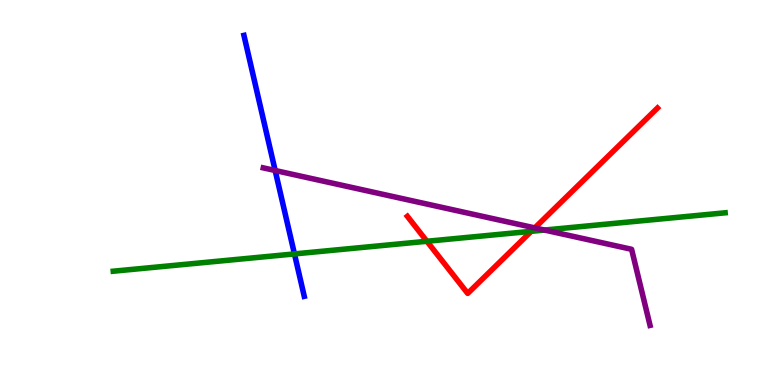[{'lines': ['blue', 'red'], 'intersections': []}, {'lines': ['green', 'red'], 'intersections': [{'x': 5.51, 'y': 3.73}, {'x': 6.86, 'y': 3.99}]}, {'lines': ['purple', 'red'], 'intersections': [{'x': 6.9, 'y': 4.08}]}, {'lines': ['blue', 'green'], 'intersections': [{'x': 3.8, 'y': 3.4}]}, {'lines': ['blue', 'purple'], 'intersections': [{'x': 3.55, 'y': 5.57}]}, {'lines': ['green', 'purple'], 'intersections': [{'x': 7.03, 'y': 4.02}]}]